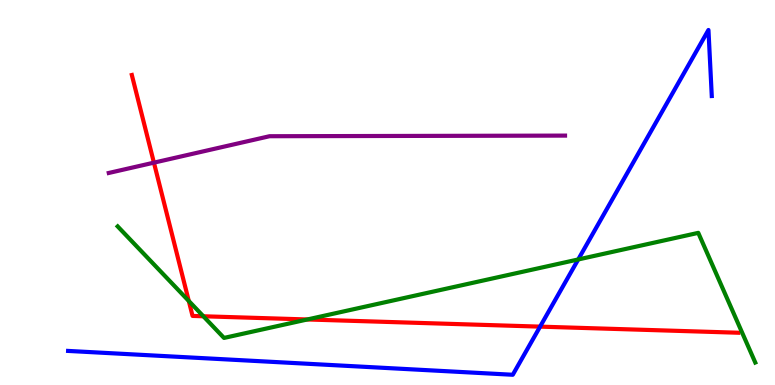[{'lines': ['blue', 'red'], 'intersections': [{'x': 6.97, 'y': 1.52}]}, {'lines': ['green', 'red'], 'intersections': [{'x': 2.44, 'y': 2.18}, {'x': 2.62, 'y': 1.79}, {'x': 3.97, 'y': 1.7}]}, {'lines': ['purple', 'red'], 'intersections': [{'x': 1.99, 'y': 5.78}]}, {'lines': ['blue', 'green'], 'intersections': [{'x': 7.46, 'y': 3.26}]}, {'lines': ['blue', 'purple'], 'intersections': []}, {'lines': ['green', 'purple'], 'intersections': []}]